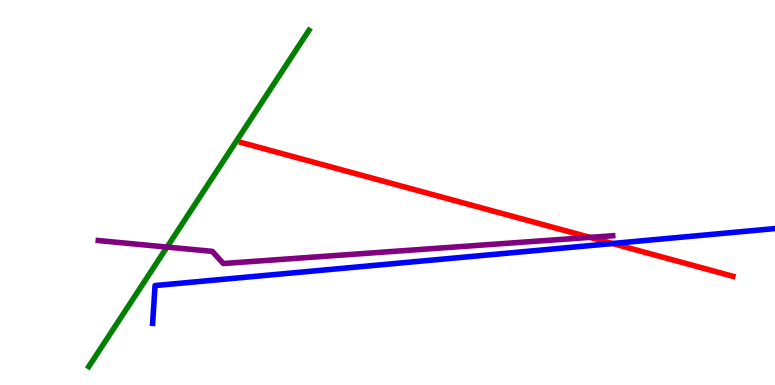[{'lines': ['blue', 'red'], 'intersections': [{'x': 7.9, 'y': 3.68}]}, {'lines': ['green', 'red'], 'intersections': []}, {'lines': ['purple', 'red'], 'intersections': [{'x': 7.61, 'y': 3.83}]}, {'lines': ['blue', 'green'], 'intersections': []}, {'lines': ['blue', 'purple'], 'intersections': []}, {'lines': ['green', 'purple'], 'intersections': [{'x': 2.16, 'y': 3.58}]}]